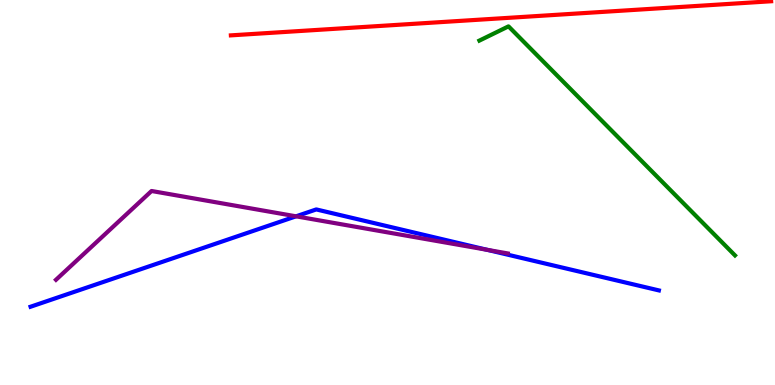[{'lines': ['blue', 'red'], 'intersections': []}, {'lines': ['green', 'red'], 'intersections': []}, {'lines': ['purple', 'red'], 'intersections': []}, {'lines': ['blue', 'green'], 'intersections': []}, {'lines': ['blue', 'purple'], 'intersections': [{'x': 3.82, 'y': 4.38}, {'x': 6.29, 'y': 3.51}]}, {'lines': ['green', 'purple'], 'intersections': []}]